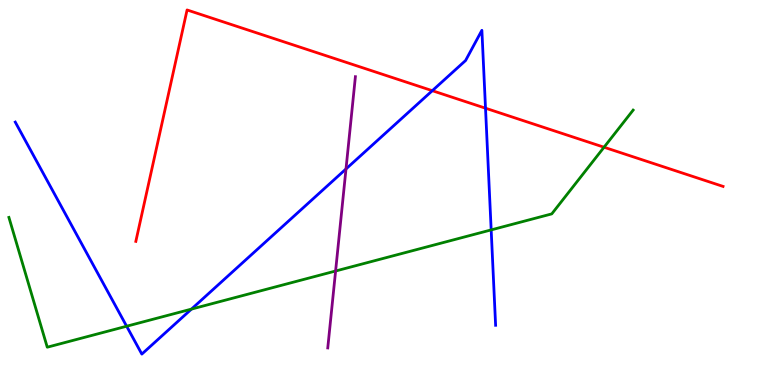[{'lines': ['blue', 'red'], 'intersections': [{'x': 5.58, 'y': 7.64}, {'x': 6.26, 'y': 7.19}]}, {'lines': ['green', 'red'], 'intersections': [{'x': 7.79, 'y': 6.18}]}, {'lines': ['purple', 'red'], 'intersections': []}, {'lines': ['blue', 'green'], 'intersections': [{'x': 1.63, 'y': 1.53}, {'x': 2.47, 'y': 1.97}, {'x': 6.34, 'y': 4.03}]}, {'lines': ['blue', 'purple'], 'intersections': [{'x': 4.46, 'y': 5.61}]}, {'lines': ['green', 'purple'], 'intersections': [{'x': 4.33, 'y': 2.96}]}]